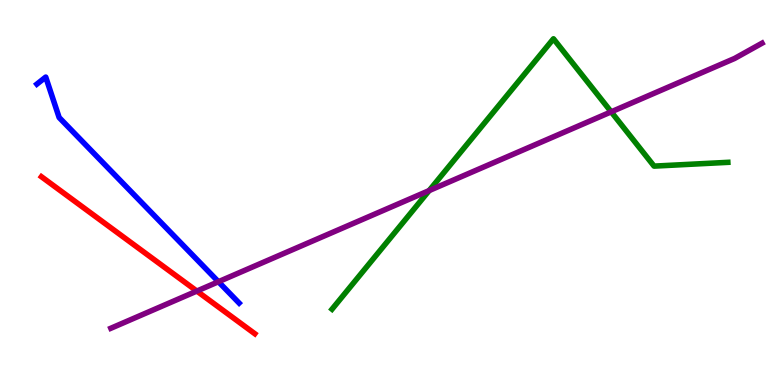[{'lines': ['blue', 'red'], 'intersections': []}, {'lines': ['green', 'red'], 'intersections': []}, {'lines': ['purple', 'red'], 'intersections': [{'x': 2.54, 'y': 2.44}]}, {'lines': ['blue', 'green'], 'intersections': []}, {'lines': ['blue', 'purple'], 'intersections': [{'x': 2.82, 'y': 2.68}]}, {'lines': ['green', 'purple'], 'intersections': [{'x': 5.54, 'y': 5.05}, {'x': 7.89, 'y': 7.09}]}]